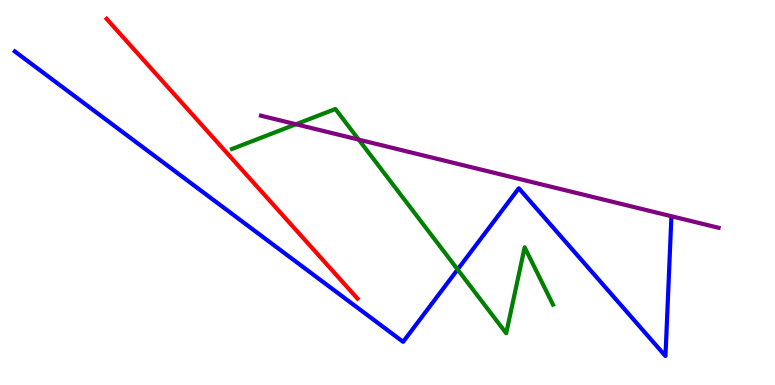[{'lines': ['blue', 'red'], 'intersections': []}, {'lines': ['green', 'red'], 'intersections': []}, {'lines': ['purple', 'red'], 'intersections': []}, {'lines': ['blue', 'green'], 'intersections': [{'x': 5.9, 'y': 3.0}]}, {'lines': ['blue', 'purple'], 'intersections': []}, {'lines': ['green', 'purple'], 'intersections': [{'x': 3.82, 'y': 6.77}, {'x': 4.63, 'y': 6.37}]}]